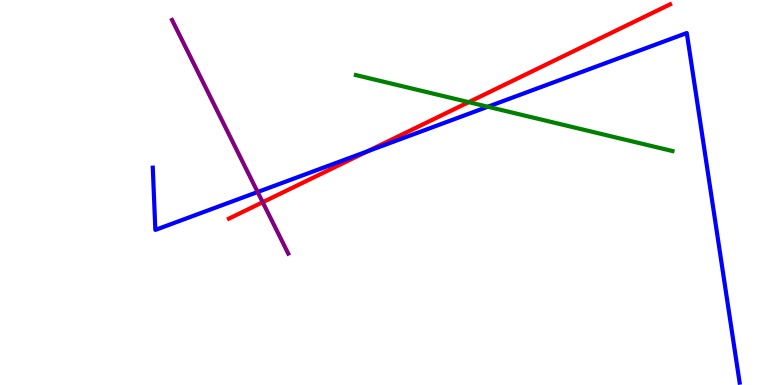[{'lines': ['blue', 'red'], 'intersections': [{'x': 4.74, 'y': 6.07}]}, {'lines': ['green', 'red'], 'intersections': [{'x': 6.05, 'y': 7.35}]}, {'lines': ['purple', 'red'], 'intersections': [{'x': 3.39, 'y': 4.75}]}, {'lines': ['blue', 'green'], 'intersections': [{'x': 6.29, 'y': 7.23}]}, {'lines': ['blue', 'purple'], 'intersections': [{'x': 3.32, 'y': 5.01}]}, {'lines': ['green', 'purple'], 'intersections': []}]